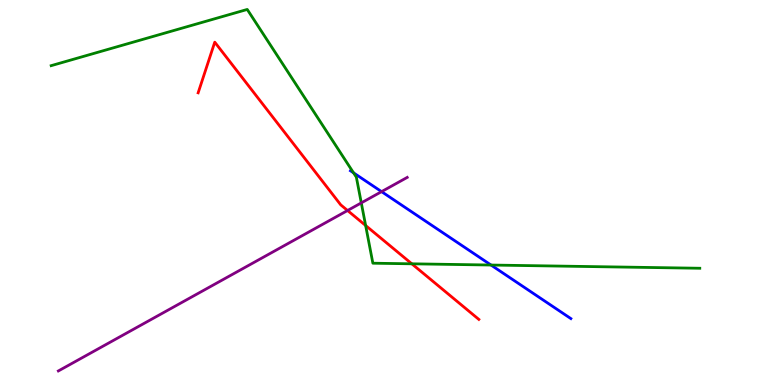[{'lines': ['blue', 'red'], 'intersections': []}, {'lines': ['green', 'red'], 'intersections': [{'x': 4.72, 'y': 4.14}, {'x': 5.31, 'y': 3.15}]}, {'lines': ['purple', 'red'], 'intersections': [{'x': 4.48, 'y': 4.53}]}, {'lines': ['blue', 'green'], 'intersections': [{'x': 4.56, 'y': 5.51}, {'x': 6.34, 'y': 3.12}]}, {'lines': ['blue', 'purple'], 'intersections': [{'x': 4.92, 'y': 5.02}]}, {'lines': ['green', 'purple'], 'intersections': [{'x': 4.66, 'y': 4.73}]}]